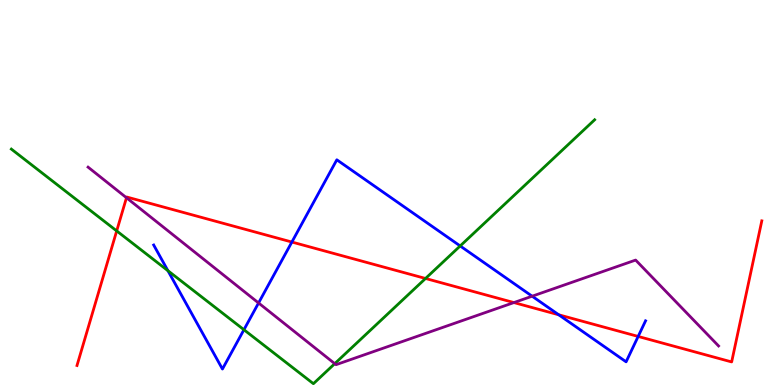[{'lines': ['blue', 'red'], 'intersections': [{'x': 3.77, 'y': 3.71}, {'x': 7.21, 'y': 1.82}, {'x': 8.23, 'y': 1.26}]}, {'lines': ['green', 'red'], 'intersections': [{'x': 1.51, 'y': 4.0}, {'x': 5.49, 'y': 2.77}]}, {'lines': ['purple', 'red'], 'intersections': [{'x': 1.63, 'y': 4.86}, {'x': 6.63, 'y': 2.14}]}, {'lines': ['blue', 'green'], 'intersections': [{'x': 2.17, 'y': 2.97}, {'x': 3.15, 'y': 1.44}, {'x': 5.94, 'y': 3.61}]}, {'lines': ['blue', 'purple'], 'intersections': [{'x': 3.34, 'y': 2.13}, {'x': 6.87, 'y': 2.31}]}, {'lines': ['green', 'purple'], 'intersections': [{'x': 4.32, 'y': 0.554}]}]